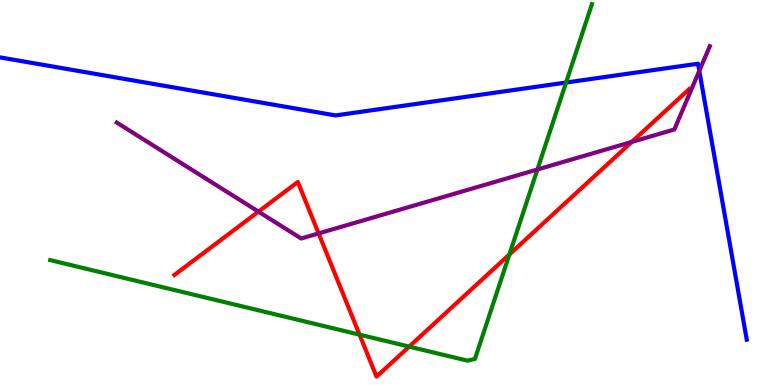[{'lines': ['blue', 'red'], 'intersections': []}, {'lines': ['green', 'red'], 'intersections': [{'x': 4.64, 'y': 1.31}, {'x': 5.28, 'y': 0.997}, {'x': 6.57, 'y': 3.39}]}, {'lines': ['purple', 'red'], 'intersections': [{'x': 3.33, 'y': 4.5}, {'x': 4.11, 'y': 3.94}, {'x': 8.15, 'y': 6.31}]}, {'lines': ['blue', 'green'], 'intersections': [{'x': 7.3, 'y': 7.86}]}, {'lines': ['blue', 'purple'], 'intersections': [{'x': 9.02, 'y': 8.16}]}, {'lines': ['green', 'purple'], 'intersections': [{'x': 6.93, 'y': 5.6}]}]